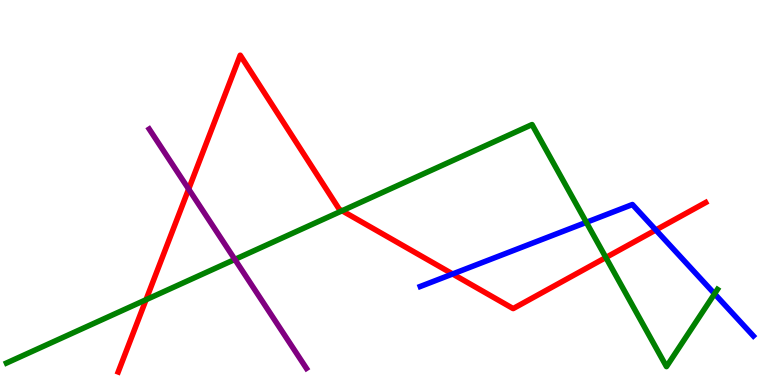[{'lines': ['blue', 'red'], 'intersections': [{'x': 5.84, 'y': 2.88}, {'x': 8.46, 'y': 4.03}]}, {'lines': ['green', 'red'], 'intersections': [{'x': 1.88, 'y': 2.21}, {'x': 4.41, 'y': 4.53}, {'x': 7.82, 'y': 3.31}]}, {'lines': ['purple', 'red'], 'intersections': [{'x': 2.43, 'y': 5.09}]}, {'lines': ['blue', 'green'], 'intersections': [{'x': 7.57, 'y': 4.23}, {'x': 9.22, 'y': 2.37}]}, {'lines': ['blue', 'purple'], 'intersections': []}, {'lines': ['green', 'purple'], 'intersections': [{'x': 3.03, 'y': 3.26}]}]